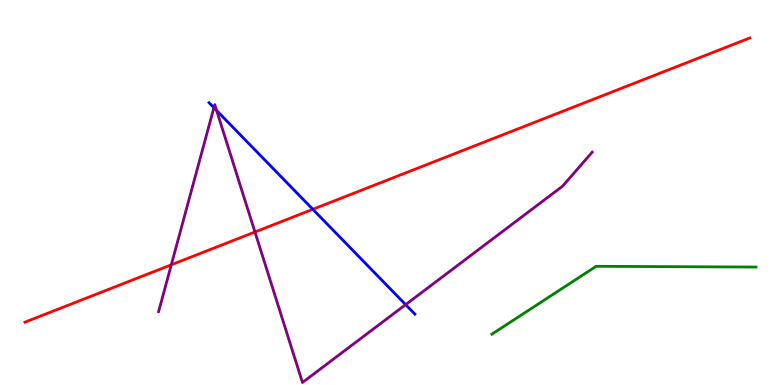[{'lines': ['blue', 'red'], 'intersections': [{'x': 4.04, 'y': 4.56}]}, {'lines': ['green', 'red'], 'intersections': []}, {'lines': ['purple', 'red'], 'intersections': [{'x': 2.21, 'y': 3.12}, {'x': 3.29, 'y': 3.97}]}, {'lines': ['blue', 'green'], 'intersections': []}, {'lines': ['blue', 'purple'], 'intersections': [{'x': 2.76, 'y': 7.2}, {'x': 2.79, 'y': 7.13}, {'x': 5.23, 'y': 2.09}]}, {'lines': ['green', 'purple'], 'intersections': []}]